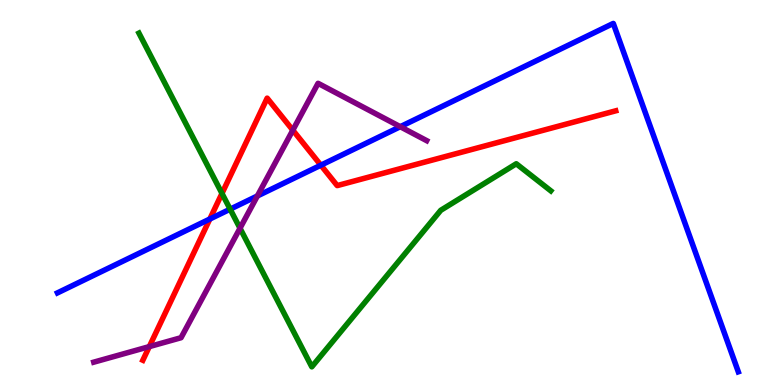[{'lines': ['blue', 'red'], 'intersections': [{'x': 2.71, 'y': 4.31}, {'x': 4.14, 'y': 5.71}]}, {'lines': ['green', 'red'], 'intersections': [{'x': 2.86, 'y': 4.98}]}, {'lines': ['purple', 'red'], 'intersections': [{'x': 1.93, 'y': 0.997}, {'x': 3.78, 'y': 6.62}]}, {'lines': ['blue', 'green'], 'intersections': [{'x': 2.97, 'y': 4.57}]}, {'lines': ['blue', 'purple'], 'intersections': [{'x': 3.32, 'y': 4.91}, {'x': 5.16, 'y': 6.71}]}, {'lines': ['green', 'purple'], 'intersections': [{'x': 3.1, 'y': 4.07}]}]